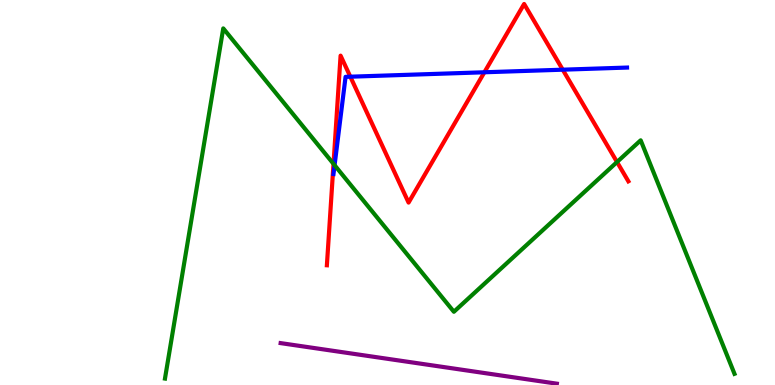[{'lines': ['blue', 'red'], 'intersections': [{'x': 4.52, 'y': 8.01}, {'x': 6.25, 'y': 8.12}, {'x': 7.26, 'y': 8.19}]}, {'lines': ['green', 'red'], 'intersections': [{'x': 4.3, 'y': 5.74}, {'x': 7.96, 'y': 5.79}]}, {'lines': ['purple', 'red'], 'intersections': []}, {'lines': ['blue', 'green'], 'intersections': [{'x': 4.32, 'y': 5.71}]}, {'lines': ['blue', 'purple'], 'intersections': []}, {'lines': ['green', 'purple'], 'intersections': []}]